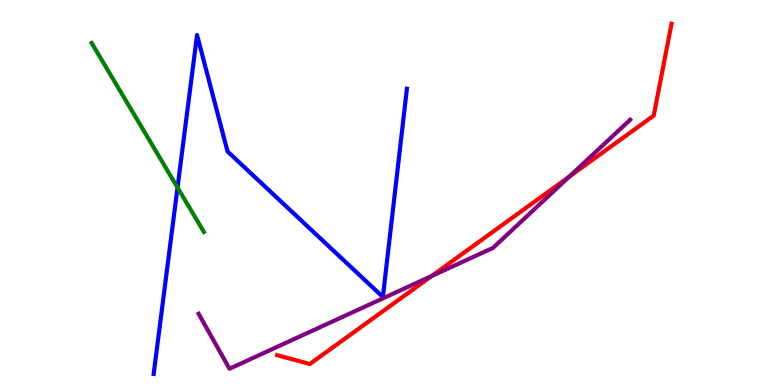[{'lines': ['blue', 'red'], 'intersections': []}, {'lines': ['green', 'red'], 'intersections': []}, {'lines': ['purple', 'red'], 'intersections': [{'x': 5.57, 'y': 2.83}, {'x': 7.35, 'y': 5.41}]}, {'lines': ['blue', 'green'], 'intersections': [{'x': 2.29, 'y': 5.13}]}, {'lines': ['blue', 'purple'], 'intersections': []}, {'lines': ['green', 'purple'], 'intersections': []}]